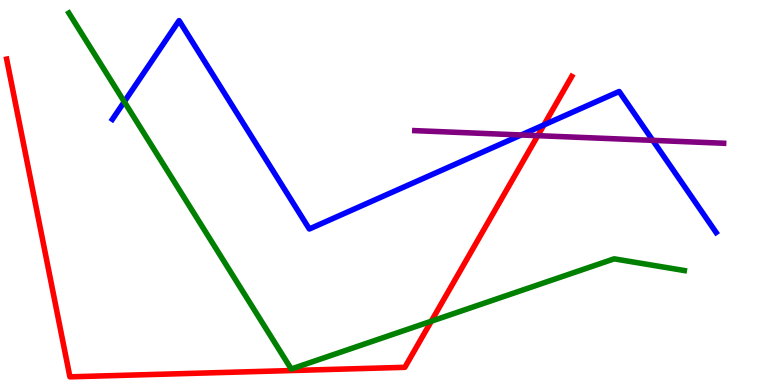[{'lines': ['blue', 'red'], 'intersections': [{'x': 7.02, 'y': 6.76}]}, {'lines': ['green', 'red'], 'intersections': [{'x': 5.57, 'y': 1.66}]}, {'lines': ['purple', 'red'], 'intersections': [{'x': 6.94, 'y': 6.48}]}, {'lines': ['blue', 'green'], 'intersections': [{'x': 1.6, 'y': 7.36}]}, {'lines': ['blue', 'purple'], 'intersections': [{'x': 6.73, 'y': 6.49}, {'x': 8.42, 'y': 6.35}]}, {'lines': ['green', 'purple'], 'intersections': []}]